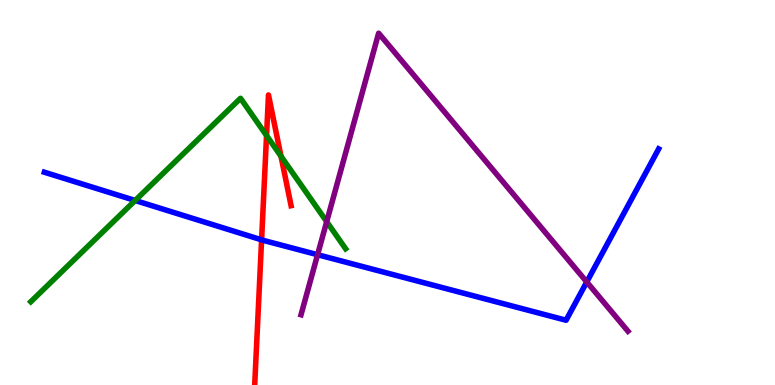[{'lines': ['blue', 'red'], 'intersections': [{'x': 3.38, 'y': 3.77}]}, {'lines': ['green', 'red'], 'intersections': [{'x': 3.44, 'y': 6.48}, {'x': 3.63, 'y': 5.94}]}, {'lines': ['purple', 'red'], 'intersections': []}, {'lines': ['blue', 'green'], 'intersections': [{'x': 1.74, 'y': 4.79}]}, {'lines': ['blue', 'purple'], 'intersections': [{'x': 4.1, 'y': 3.38}, {'x': 7.57, 'y': 2.68}]}, {'lines': ['green', 'purple'], 'intersections': [{'x': 4.22, 'y': 4.24}]}]